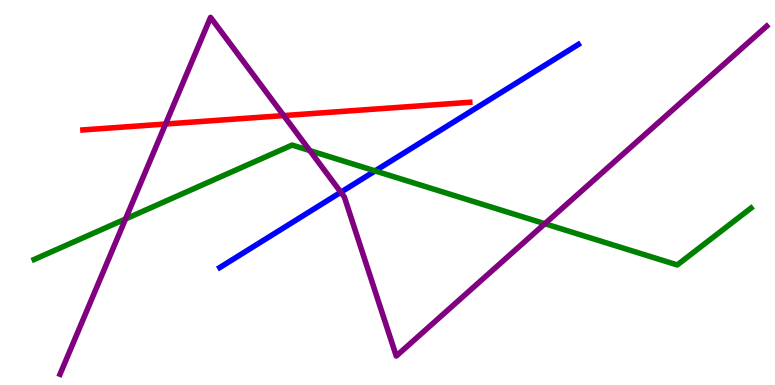[{'lines': ['blue', 'red'], 'intersections': []}, {'lines': ['green', 'red'], 'intersections': []}, {'lines': ['purple', 'red'], 'intersections': [{'x': 2.14, 'y': 6.78}, {'x': 3.66, 'y': 7.0}]}, {'lines': ['blue', 'green'], 'intersections': [{'x': 4.84, 'y': 5.56}]}, {'lines': ['blue', 'purple'], 'intersections': [{'x': 4.4, 'y': 5.01}]}, {'lines': ['green', 'purple'], 'intersections': [{'x': 1.62, 'y': 4.31}, {'x': 4.0, 'y': 6.09}, {'x': 7.03, 'y': 4.19}]}]